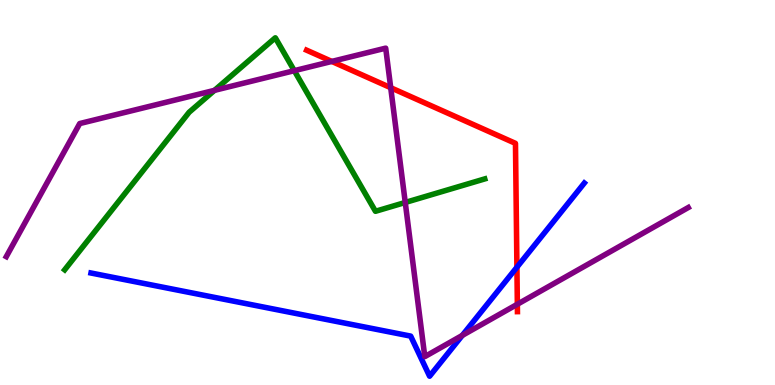[{'lines': ['blue', 'red'], 'intersections': [{'x': 6.67, 'y': 3.06}]}, {'lines': ['green', 'red'], 'intersections': []}, {'lines': ['purple', 'red'], 'intersections': [{'x': 4.28, 'y': 8.4}, {'x': 5.04, 'y': 7.72}, {'x': 6.68, 'y': 2.1}]}, {'lines': ['blue', 'green'], 'intersections': []}, {'lines': ['blue', 'purple'], 'intersections': [{'x': 5.97, 'y': 1.29}]}, {'lines': ['green', 'purple'], 'intersections': [{'x': 2.77, 'y': 7.65}, {'x': 3.8, 'y': 8.16}, {'x': 5.23, 'y': 4.74}]}]